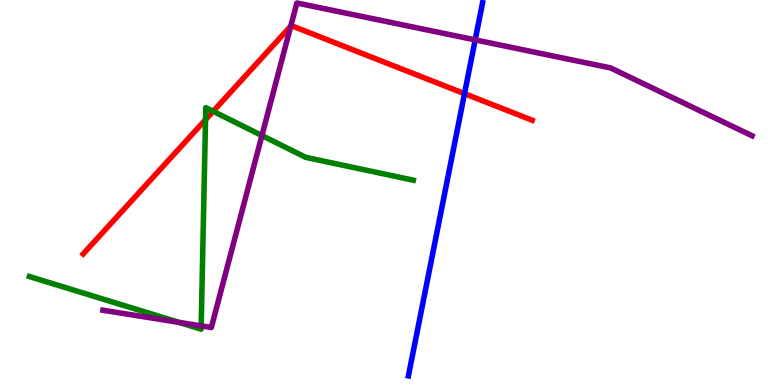[{'lines': ['blue', 'red'], 'intersections': [{'x': 5.99, 'y': 7.57}]}, {'lines': ['green', 'red'], 'intersections': [{'x': 2.65, 'y': 6.89}, {'x': 2.75, 'y': 7.11}]}, {'lines': ['purple', 'red'], 'intersections': [{'x': 3.75, 'y': 9.32}]}, {'lines': ['blue', 'green'], 'intersections': []}, {'lines': ['blue', 'purple'], 'intersections': [{'x': 6.13, 'y': 8.96}]}, {'lines': ['green', 'purple'], 'intersections': [{'x': 2.31, 'y': 1.63}, {'x': 2.6, 'y': 1.54}, {'x': 3.38, 'y': 6.48}]}]